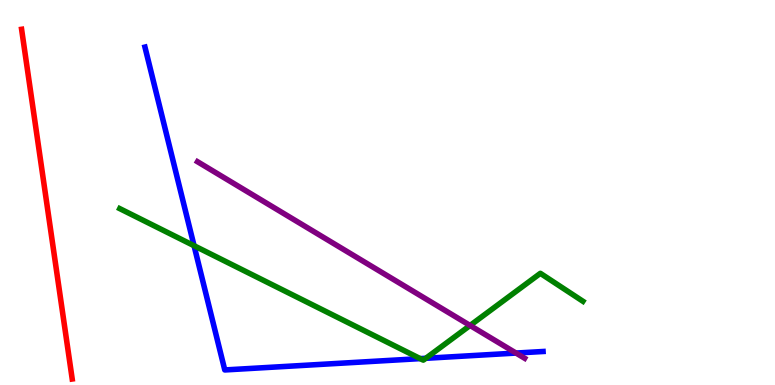[{'lines': ['blue', 'red'], 'intersections': []}, {'lines': ['green', 'red'], 'intersections': []}, {'lines': ['purple', 'red'], 'intersections': []}, {'lines': ['blue', 'green'], 'intersections': [{'x': 2.5, 'y': 3.62}, {'x': 5.42, 'y': 0.685}, {'x': 5.49, 'y': 0.694}]}, {'lines': ['blue', 'purple'], 'intersections': [{'x': 6.66, 'y': 0.829}]}, {'lines': ['green', 'purple'], 'intersections': [{'x': 6.07, 'y': 1.55}]}]